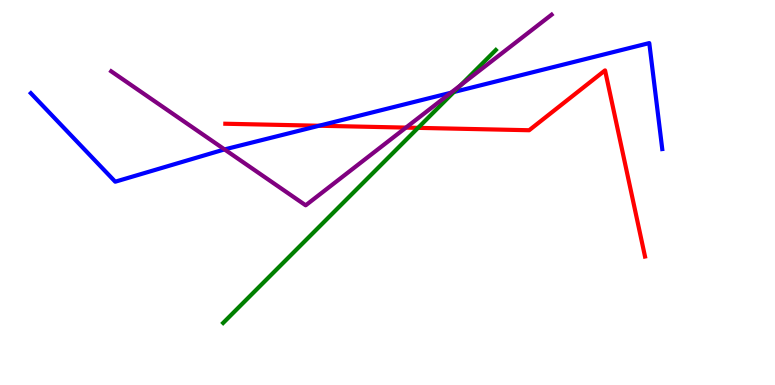[{'lines': ['blue', 'red'], 'intersections': [{'x': 4.12, 'y': 6.73}]}, {'lines': ['green', 'red'], 'intersections': [{'x': 5.39, 'y': 6.68}]}, {'lines': ['purple', 'red'], 'intersections': [{'x': 5.24, 'y': 6.69}]}, {'lines': ['blue', 'green'], 'intersections': [{'x': 5.86, 'y': 7.61}]}, {'lines': ['blue', 'purple'], 'intersections': [{'x': 2.9, 'y': 6.12}, {'x': 5.82, 'y': 7.59}]}, {'lines': ['green', 'purple'], 'intersections': [{'x': 5.95, 'y': 7.79}]}]